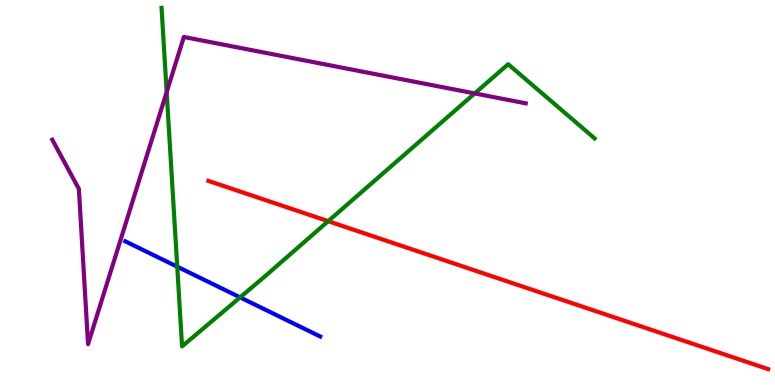[{'lines': ['blue', 'red'], 'intersections': []}, {'lines': ['green', 'red'], 'intersections': [{'x': 4.23, 'y': 4.26}]}, {'lines': ['purple', 'red'], 'intersections': []}, {'lines': ['blue', 'green'], 'intersections': [{'x': 2.29, 'y': 3.07}, {'x': 3.1, 'y': 2.28}]}, {'lines': ['blue', 'purple'], 'intersections': []}, {'lines': ['green', 'purple'], 'intersections': [{'x': 2.15, 'y': 7.61}, {'x': 6.13, 'y': 7.57}]}]